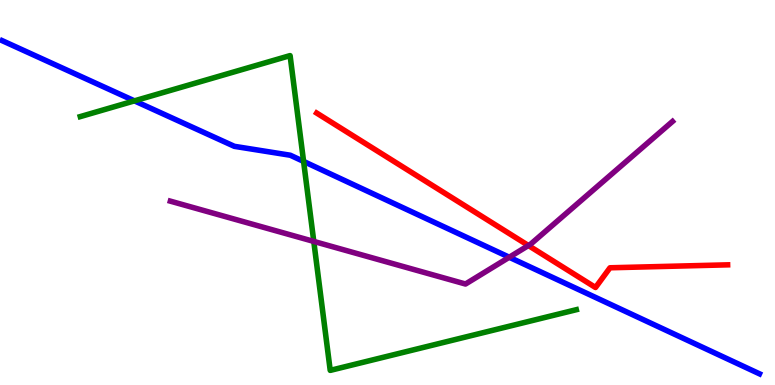[{'lines': ['blue', 'red'], 'intersections': []}, {'lines': ['green', 'red'], 'intersections': []}, {'lines': ['purple', 'red'], 'intersections': [{'x': 6.82, 'y': 3.62}]}, {'lines': ['blue', 'green'], 'intersections': [{'x': 1.73, 'y': 7.38}, {'x': 3.92, 'y': 5.81}]}, {'lines': ['blue', 'purple'], 'intersections': [{'x': 6.57, 'y': 3.32}]}, {'lines': ['green', 'purple'], 'intersections': [{'x': 4.05, 'y': 3.73}]}]